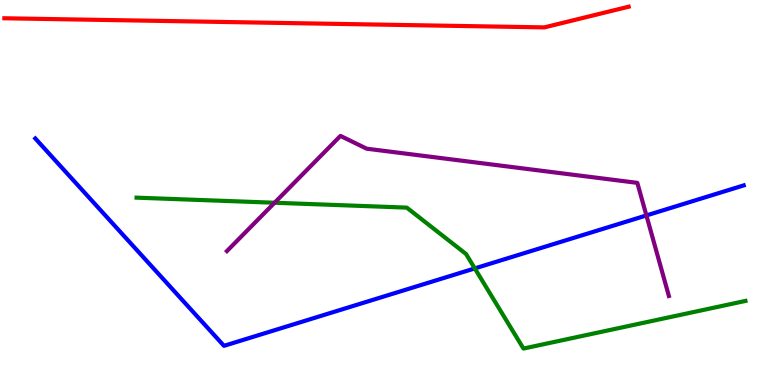[{'lines': ['blue', 'red'], 'intersections': []}, {'lines': ['green', 'red'], 'intersections': []}, {'lines': ['purple', 'red'], 'intersections': []}, {'lines': ['blue', 'green'], 'intersections': [{'x': 6.13, 'y': 3.03}]}, {'lines': ['blue', 'purple'], 'intersections': [{'x': 8.34, 'y': 4.4}]}, {'lines': ['green', 'purple'], 'intersections': [{'x': 3.54, 'y': 4.73}]}]